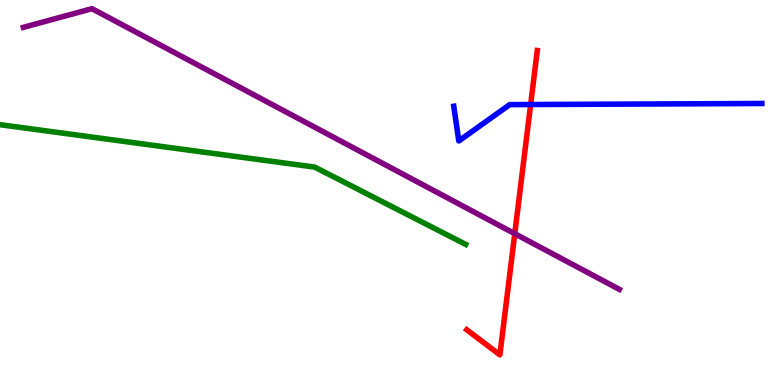[{'lines': ['blue', 'red'], 'intersections': [{'x': 6.85, 'y': 7.29}]}, {'lines': ['green', 'red'], 'intersections': []}, {'lines': ['purple', 'red'], 'intersections': [{'x': 6.64, 'y': 3.93}]}, {'lines': ['blue', 'green'], 'intersections': []}, {'lines': ['blue', 'purple'], 'intersections': []}, {'lines': ['green', 'purple'], 'intersections': []}]